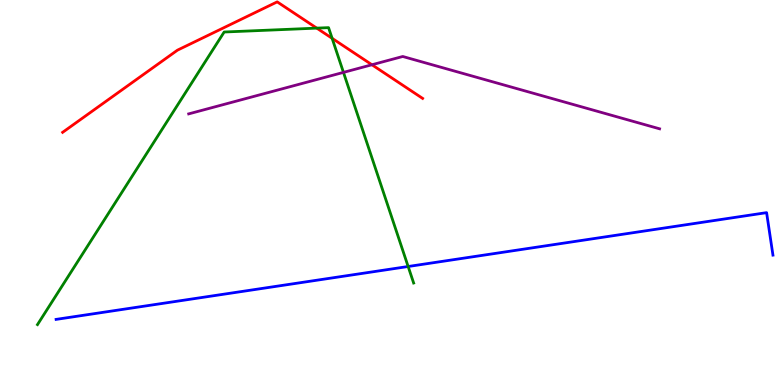[{'lines': ['blue', 'red'], 'intersections': []}, {'lines': ['green', 'red'], 'intersections': [{'x': 4.09, 'y': 9.27}, {'x': 4.29, 'y': 9.0}]}, {'lines': ['purple', 'red'], 'intersections': [{'x': 4.8, 'y': 8.32}]}, {'lines': ['blue', 'green'], 'intersections': [{'x': 5.27, 'y': 3.08}]}, {'lines': ['blue', 'purple'], 'intersections': []}, {'lines': ['green', 'purple'], 'intersections': [{'x': 4.43, 'y': 8.12}]}]